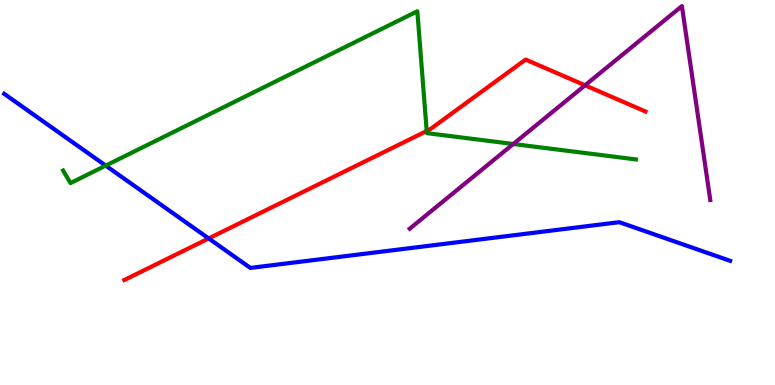[{'lines': ['blue', 'red'], 'intersections': [{'x': 2.69, 'y': 3.81}]}, {'lines': ['green', 'red'], 'intersections': [{'x': 5.51, 'y': 6.6}]}, {'lines': ['purple', 'red'], 'intersections': [{'x': 7.55, 'y': 7.78}]}, {'lines': ['blue', 'green'], 'intersections': [{'x': 1.36, 'y': 5.7}]}, {'lines': ['blue', 'purple'], 'intersections': []}, {'lines': ['green', 'purple'], 'intersections': [{'x': 6.62, 'y': 6.26}]}]